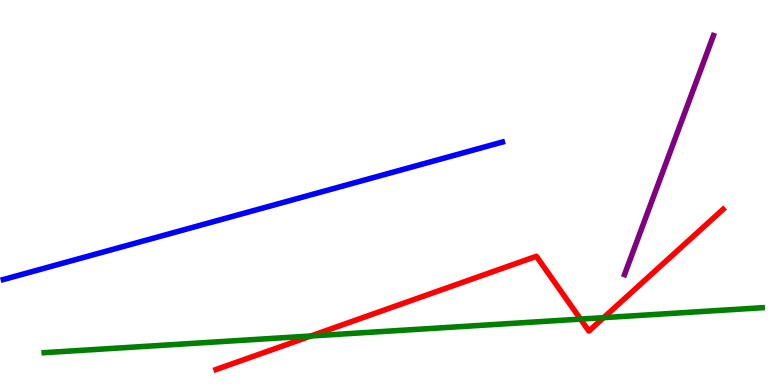[{'lines': ['blue', 'red'], 'intersections': []}, {'lines': ['green', 'red'], 'intersections': [{'x': 4.01, 'y': 1.27}, {'x': 7.49, 'y': 1.71}, {'x': 7.79, 'y': 1.75}]}, {'lines': ['purple', 'red'], 'intersections': []}, {'lines': ['blue', 'green'], 'intersections': []}, {'lines': ['blue', 'purple'], 'intersections': []}, {'lines': ['green', 'purple'], 'intersections': []}]